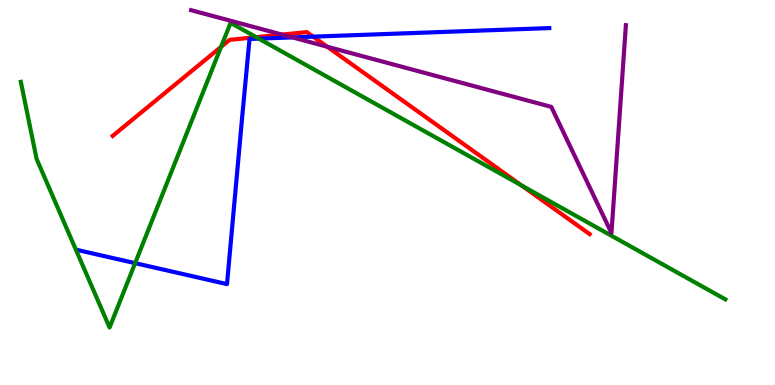[{'lines': ['blue', 'red'], 'intersections': [{'x': 4.04, 'y': 9.05}]}, {'lines': ['green', 'red'], 'intersections': [{'x': 2.85, 'y': 8.78}, {'x': 3.31, 'y': 9.03}, {'x': 6.73, 'y': 5.18}]}, {'lines': ['purple', 'red'], 'intersections': [{'x': 3.64, 'y': 9.1}, {'x': 4.22, 'y': 8.79}]}, {'lines': ['blue', 'green'], 'intersections': [{'x': 1.74, 'y': 3.16}, {'x': 3.34, 'y': 9.0}]}, {'lines': ['blue', 'purple'], 'intersections': [{'x': 3.77, 'y': 9.03}]}, {'lines': ['green', 'purple'], 'intersections': []}]